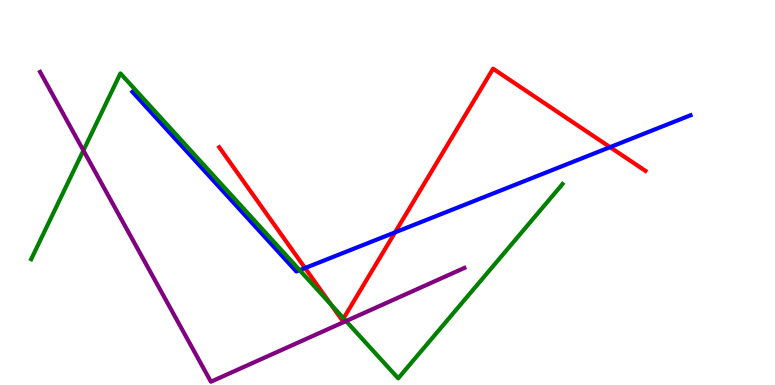[{'lines': ['blue', 'red'], 'intersections': [{'x': 3.94, 'y': 3.04}, {'x': 5.1, 'y': 3.96}, {'x': 7.87, 'y': 6.18}]}, {'lines': ['green', 'red'], 'intersections': [{'x': 4.27, 'y': 2.09}, {'x': 4.43, 'y': 1.73}]}, {'lines': ['purple', 'red'], 'intersections': []}, {'lines': ['blue', 'green'], 'intersections': [{'x': 3.87, 'y': 2.98}]}, {'lines': ['blue', 'purple'], 'intersections': []}, {'lines': ['green', 'purple'], 'intersections': [{'x': 1.08, 'y': 6.09}, {'x': 4.46, 'y': 1.66}]}]